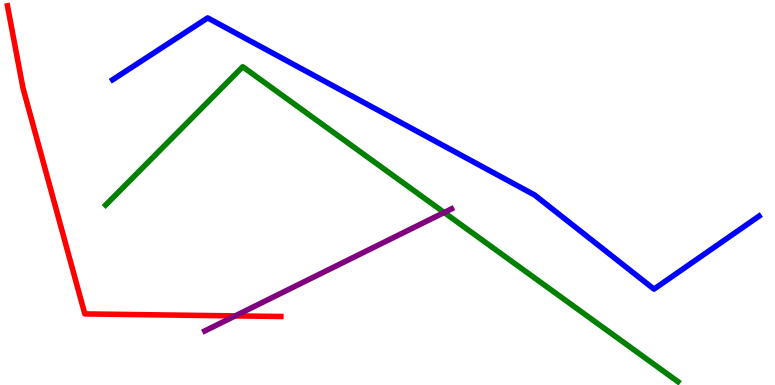[{'lines': ['blue', 'red'], 'intersections': []}, {'lines': ['green', 'red'], 'intersections': []}, {'lines': ['purple', 'red'], 'intersections': [{'x': 3.03, 'y': 1.8}]}, {'lines': ['blue', 'green'], 'intersections': []}, {'lines': ['blue', 'purple'], 'intersections': []}, {'lines': ['green', 'purple'], 'intersections': [{'x': 5.73, 'y': 4.48}]}]